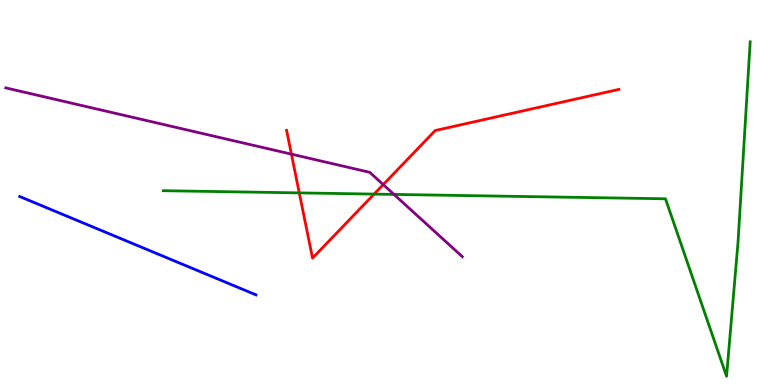[{'lines': ['blue', 'red'], 'intersections': []}, {'lines': ['green', 'red'], 'intersections': [{'x': 3.86, 'y': 4.99}, {'x': 4.83, 'y': 4.96}]}, {'lines': ['purple', 'red'], 'intersections': [{'x': 3.76, 'y': 6.0}, {'x': 4.94, 'y': 5.21}]}, {'lines': ['blue', 'green'], 'intersections': []}, {'lines': ['blue', 'purple'], 'intersections': []}, {'lines': ['green', 'purple'], 'intersections': [{'x': 5.08, 'y': 4.95}]}]